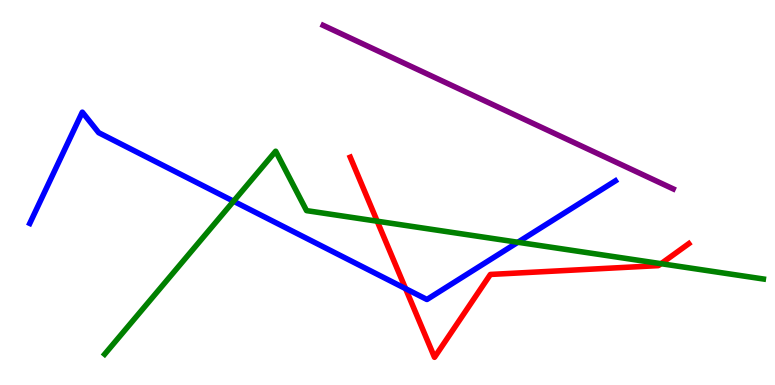[{'lines': ['blue', 'red'], 'intersections': [{'x': 5.23, 'y': 2.5}]}, {'lines': ['green', 'red'], 'intersections': [{'x': 4.87, 'y': 4.25}, {'x': 8.53, 'y': 3.15}]}, {'lines': ['purple', 'red'], 'intersections': []}, {'lines': ['blue', 'green'], 'intersections': [{'x': 3.01, 'y': 4.77}, {'x': 6.68, 'y': 3.71}]}, {'lines': ['blue', 'purple'], 'intersections': []}, {'lines': ['green', 'purple'], 'intersections': []}]